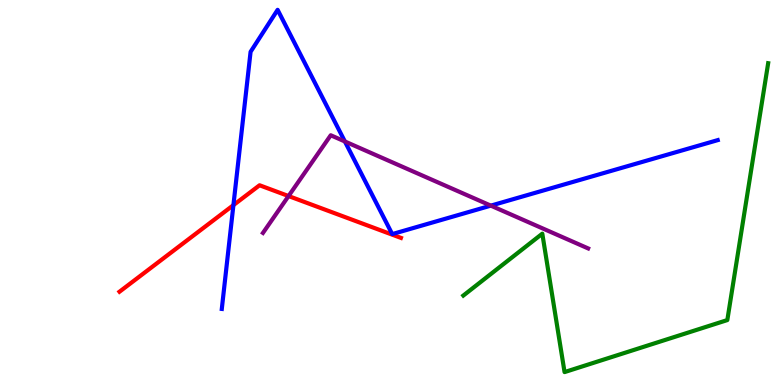[{'lines': ['blue', 'red'], 'intersections': [{'x': 3.01, 'y': 4.67}]}, {'lines': ['green', 'red'], 'intersections': []}, {'lines': ['purple', 'red'], 'intersections': [{'x': 3.72, 'y': 4.91}]}, {'lines': ['blue', 'green'], 'intersections': []}, {'lines': ['blue', 'purple'], 'intersections': [{'x': 4.45, 'y': 6.33}, {'x': 6.33, 'y': 4.66}]}, {'lines': ['green', 'purple'], 'intersections': []}]